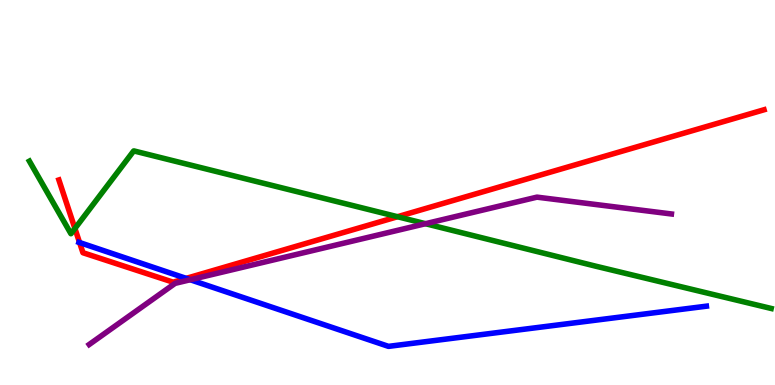[{'lines': ['blue', 'red'], 'intersections': [{'x': 1.03, 'y': 3.7}, {'x': 2.4, 'y': 2.77}]}, {'lines': ['green', 'red'], 'intersections': [{'x': 0.967, 'y': 4.07}, {'x': 5.13, 'y': 4.37}]}, {'lines': ['purple', 'red'], 'intersections': []}, {'lines': ['blue', 'green'], 'intersections': []}, {'lines': ['blue', 'purple'], 'intersections': [{'x': 2.45, 'y': 2.73}]}, {'lines': ['green', 'purple'], 'intersections': [{'x': 5.49, 'y': 4.19}]}]